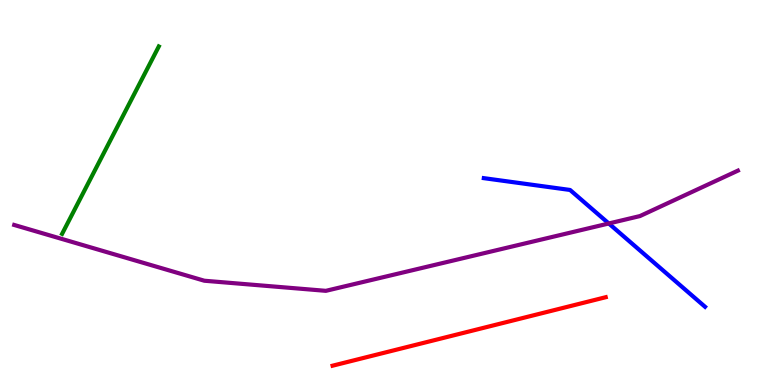[{'lines': ['blue', 'red'], 'intersections': []}, {'lines': ['green', 'red'], 'intersections': []}, {'lines': ['purple', 'red'], 'intersections': []}, {'lines': ['blue', 'green'], 'intersections': []}, {'lines': ['blue', 'purple'], 'intersections': [{'x': 7.86, 'y': 4.2}]}, {'lines': ['green', 'purple'], 'intersections': []}]